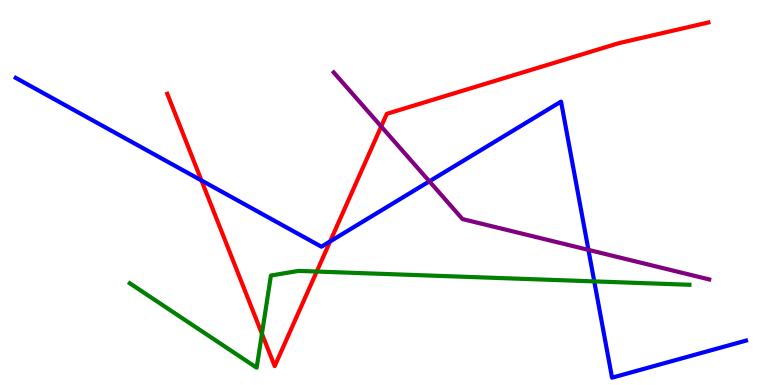[{'lines': ['blue', 'red'], 'intersections': [{'x': 2.6, 'y': 5.31}, {'x': 4.26, 'y': 3.73}]}, {'lines': ['green', 'red'], 'intersections': [{'x': 3.38, 'y': 1.33}, {'x': 4.09, 'y': 2.95}]}, {'lines': ['purple', 'red'], 'intersections': [{'x': 4.92, 'y': 6.71}]}, {'lines': ['blue', 'green'], 'intersections': [{'x': 7.67, 'y': 2.69}]}, {'lines': ['blue', 'purple'], 'intersections': [{'x': 5.54, 'y': 5.29}, {'x': 7.59, 'y': 3.51}]}, {'lines': ['green', 'purple'], 'intersections': []}]